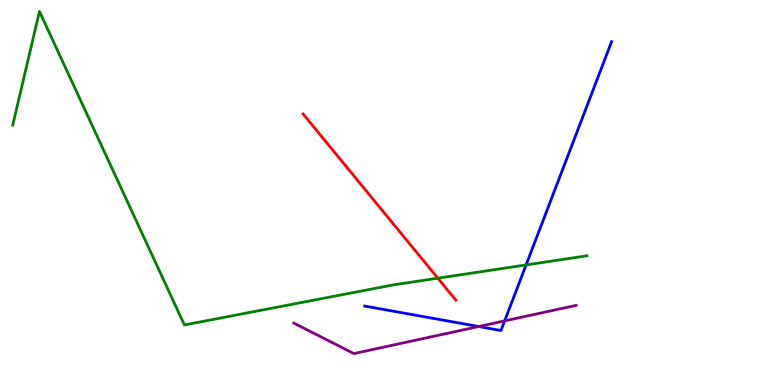[{'lines': ['blue', 'red'], 'intersections': []}, {'lines': ['green', 'red'], 'intersections': [{'x': 5.65, 'y': 2.77}]}, {'lines': ['purple', 'red'], 'intersections': []}, {'lines': ['blue', 'green'], 'intersections': [{'x': 6.79, 'y': 3.12}]}, {'lines': ['blue', 'purple'], 'intersections': [{'x': 6.18, 'y': 1.52}, {'x': 6.51, 'y': 1.67}]}, {'lines': ['green', 'purple'], 'intersections': []}]